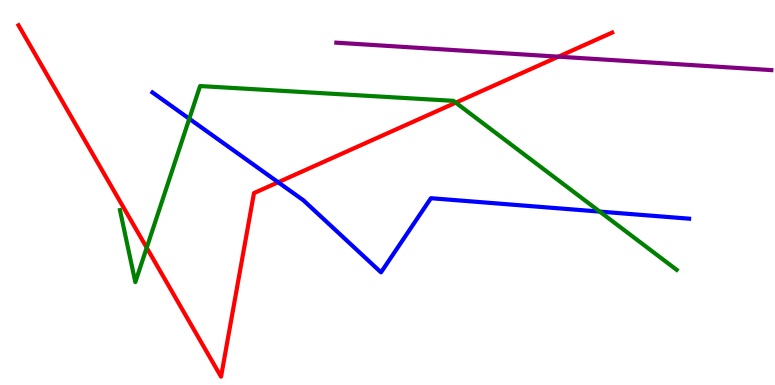[{'lines': ['blue', 'red'], 'intersections': [{'x': 3.59, 'y': 5.27}]}, {'lines': ['green', 'red'], 'intersections': [{'x': 1.89, 'y': 3.57}, {'x': 5.88, 'y': 7.33}]}, {'lines': ['purple', 'red'], 'intersections': [{'x': 7.21, 'y': 8.53}]}, {'lines': ['blue', 'green'], 'intersections': [{'x': 2.44, 'y': 6.92}, {'x': 7.74, 'y': 4.5}]}, {'lines': ['blue', 'purple'], 'intersections': []}, {'lines': ['green', 'purple'], 'intersections': []}]